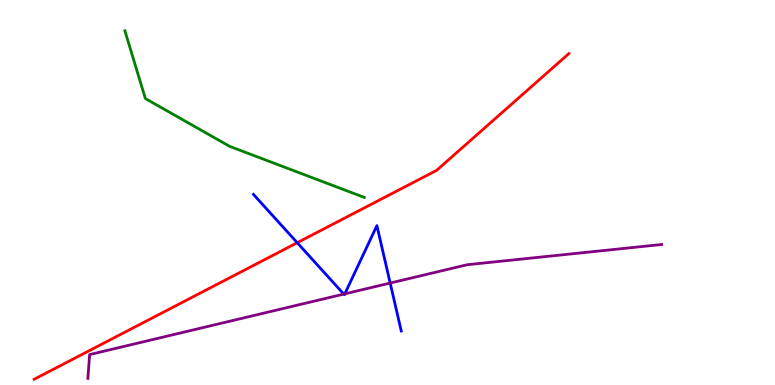[{'lines': ['blue', 'red'], 'intersections': [{'x': 3.84, 'y': 3.7}]}, {'lines': ['green', 'red'], 'intersections': []}, {'lines': ['purple', 'red'], 'intersections': []}, {'lines': ['blue', 'green'], 'intersections': []}, {'lines': ['blue', 'purple'], 'intersections': [{'x': 4.44, 'y': 2.36}, {'x': 4.45, 'y': 2.37}, {'x': 5.03, 'y': 2.65}]}, {'lines': ['green', 'purple'], 'intersections': []}]